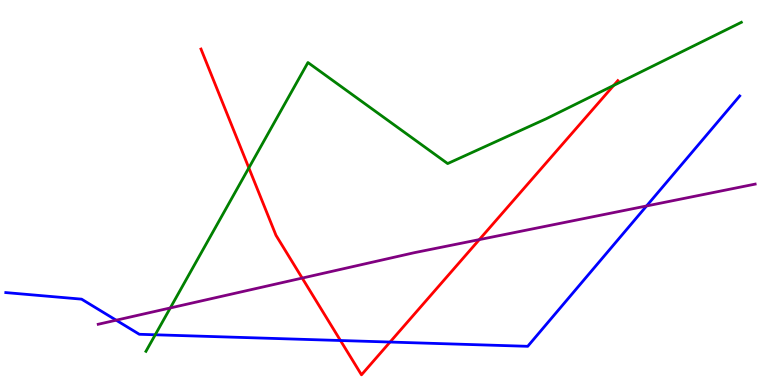[{'lines': ['blue', 'red'], 'intersections': [{'x': 4.39, 'y': 1.16}, {'x': 5.03, 'y': 1.12}]}, {'lines': ['green', 'red'], 'intersections': [{'x': 3.21, 'y': 5.64}, {'x': 7.92, 'y': 7.78}]}, {'lines': ['purple', 'red'], 'intersections': [{'x': 3.9, 'y': 2.78}, {'x': 6.18, 'y': 3.78}]}, {'lines': ['blue', 'green'], 'intersections': [{'x': 2.0, 'y': 1.3}]}, {'lines': ['blue', 'purple'], 'intersections': [{'x': 1.5, 'y': 1.68}, {'x': 8.34, 'y': 4.65}]}, {'lines': ['green', 'purple'], 'intersections': [{'x': 2.2, 'y': 2.0}]}]